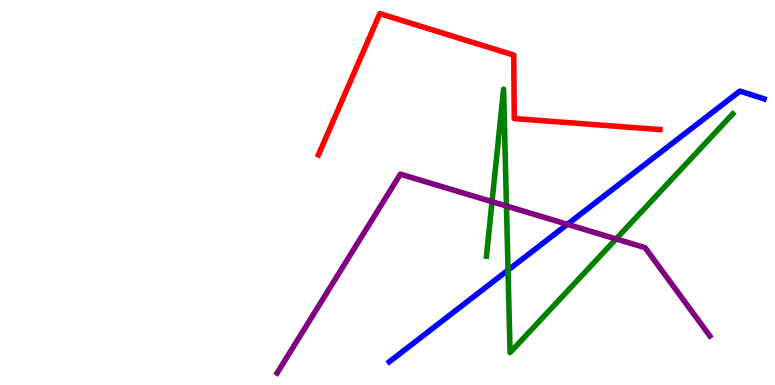[{'lines': ['blue', 'red'], 'intersections': []}, {'lines': ['green', 'red'], 'intersections': []}, {'lines': ['purple', 'red'], 'intersections': []}, {'lines': ['blue', 'green'], 'intersections': [{'x': 6.56, 'y': 2.98}]}, {'lines': ['blue', 'purple'], 'intersections': [{'x': 7.32, 'y': 4.17}]}, {'lines': ['green', 'purple'], 'intersections': [{'x': 6.35, 'y': 4.76}, {'x': 6.53, 'y': 4.65}, {'x': 7.95, 'y': 3.79}]}]